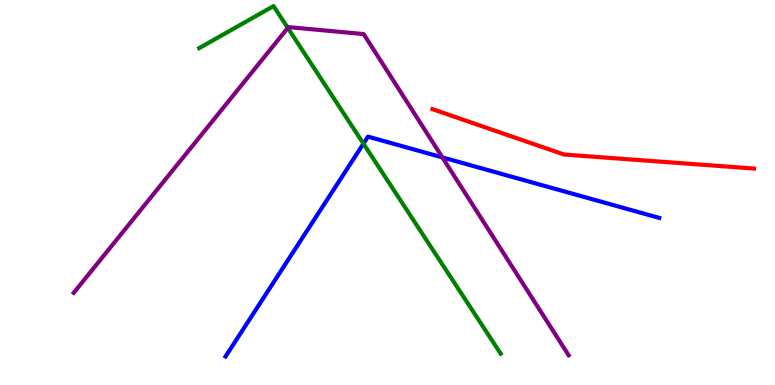[{'lines': ['blue', 'red'], 'intersections': []}, {'lines': ['green', 'red'], 'intersections': []}, {'lines': ['purple', 'red'], 'intersections': []}, {'lines': ['blue', 'green'], 'intersections': [{'x': 4.69, 'y': 6.27}]}, {'lines': ['blue', 'purple'], 'intersections': [{'x': 5.71, 'y': 5.91}]}, {'lines': ['green', 'purple'], 'intersections': [{'x': 3.71, 'y': 9.27}]}]